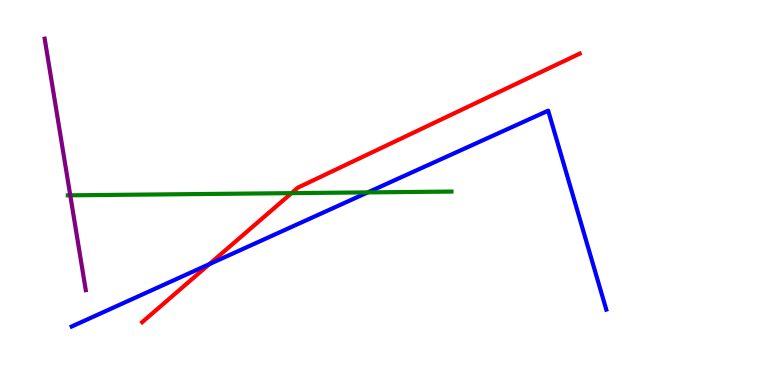[{'lines': ['blue', 'red'], 'intersections': [{'x': 2.7, 'y': 3.14}]}, {'lines': ['green', 'red'], 'intersections': [{'x': 3.76, 'y': 4.98}]}, {'lines': ['purple', 'red'], 'intersections': []}, {'lines': ['blue', 'green'], 'intersections': [{'x': 4.75, 'y': 5.0}]}, {'lines': ['blue', 'purple'], 'intersections': []}, {'lines': ['green', 'purple'], 'intersections': [{'x': 0.907, 'y': 4.93}]}]